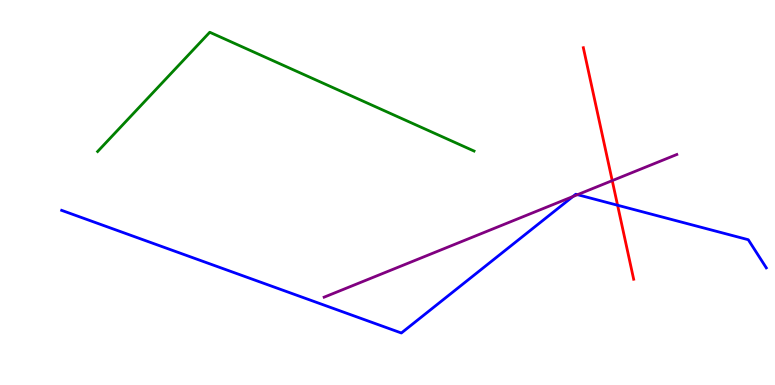[{'lines': ['blue', 'red'], 'intersections': [{'x': 7.97, 'y': 4.67}]}, {'lines': ['green', 'red'], 'intersections': []}, {'lines': ['purple', 'red'], 'intersections': [{'x': 7.9, 'y': 5.31}]}, {'lines': ['blue', 'green'], 'intersections': []}, {'lines': ['blue', 'purple'], 'intersections': [{'x': 7.39, 'y': 4.9}, {'x': 7.45, 'y': 4.94}]}, {'lines': ['green', 'purple'], 'intersections': []}]